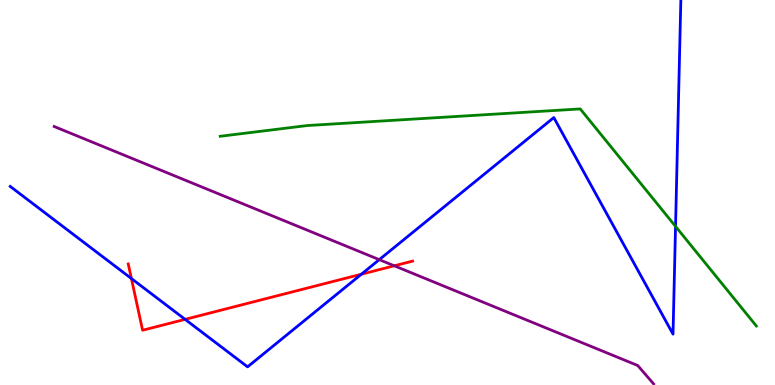[{'lines': ['blue', 'red'], 'intersections': [{'x': 1.7, 'y': 2.77}, {'x': 2.39, 'y': 1.7}, {'x': 4.66, 'y': 2.88}]}, {'lines': ['green', 'red'], 'intersections': []}, {'lines': ['purple', 'red'], 'intersections': [{'x': 5.09, 'y': 3.1}]}, {'lines': ['blue', 'green'], 'intersections': [{'x': 8.72, 'y': 4.12}]}, {'lines': ['blue', 'purple'], 'intersections': [{'x': 4.89, 'y': 3.26}]}, {'lines': ['green', 'purple'], 'intersections': []}]